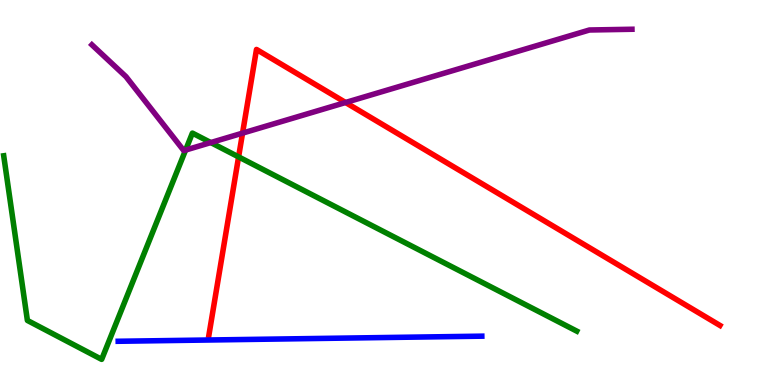[{'lines': ['blue', 'red'], 'intersections': []}, {'lines': ['green', 'red'], 'intersections': [{'x': 3.08, 'y': 5.92}]}, {'lines': ['purple', 'red'], 'intersections': [{'x': 3.13, 'y': 6.54}, {'x': 4.46, 'y': 7.34}]}, {'lines': ['blue', 'green'], 'intersections': []}, {'lines': ['blue', 'purple'], 'intersections': []}, {'lines': ['green', 'purple'], 'intersections': [{'x': 2.39, 'y': 6.1}, {'x': 2.72, 'y': 6.3}]}]